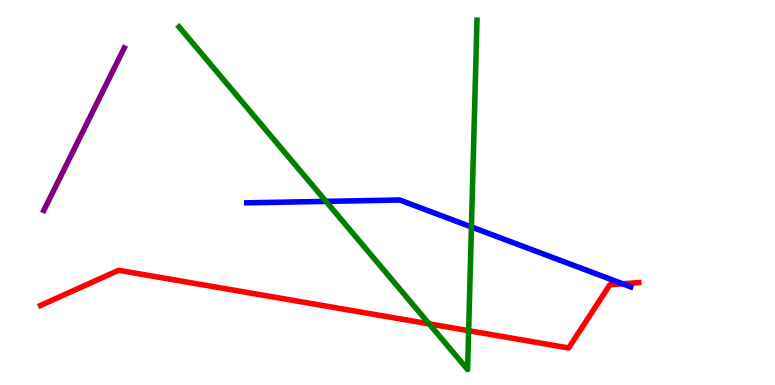[{'lines': ['blue', 'red'], 'intersections': [{'x': 8.03, 'y': 2.63}]}, {'lines': ['green', 'red'], 'intersections': [{'x': 5.54, 'y': 1.59}, {'x': 6.05, 'y': 1.41}]}, {'lines': ['purple', 'red'], 'intersections': []}, {'lines': ['blue', 'green'], 'intersections': [{'x': 4.21, 'y': 4.77}, {'x': 6.08, 'y': 4.1}]}, {'lines': ['blue', 'purple'], 'intersections': []}, {'lines': ['green', 'purple'], 'intersections': []}]